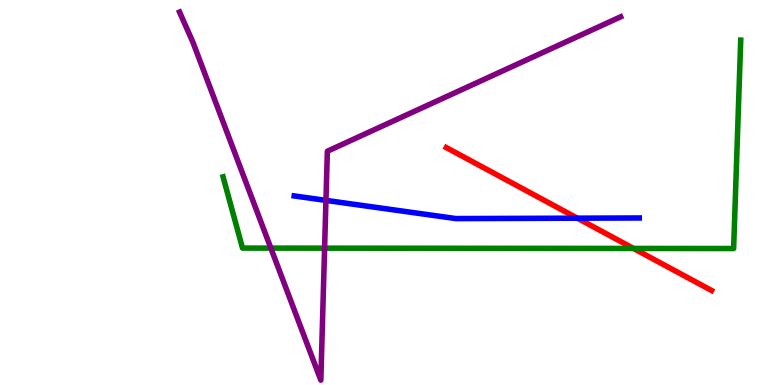[{'lines': ['blue', 'red'], 'intersections': [{'x': 7.45, 'y': 4.33}]}, {'lines': ['green', 'red'], 'intersections': [{'x': 8.17, 'y': 3.55}]}, {'lines': ['purple', 'red'], 'intersections': []}, {'lines': ['blue', 'green'], 'intersections': []}, {'lines': ['blue', 'purple'], 'intersections': [{'x': 4.21, 'y': 4.8}]}, {'lines': ['green', 'purple'], 'intersections': [{'x': 3.49, 'y': 3.56}, {'x': 4.19, 'y': 3.55}]}]